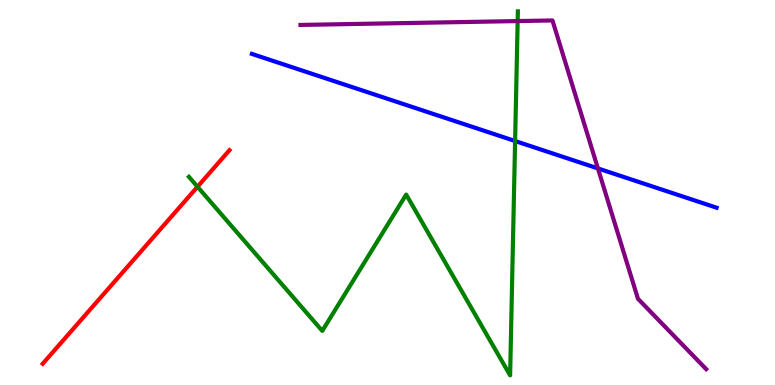[{'lines': ['blue', 'red'], 'intersections': []}, {'lines': ['green', 'red'], 'intersections': [{'x': 2.55, 'y': 5.15}]}, {'lines': ['purple', 'red'], 'intersections': []}, {'lines': ['blue', 'green'], 'intersections': [{'x': 6.65, 'y': 6.34}]}, {'lines': ['blue', 'purple'], 'intersections': [{'x': 7.72, 'y': 5.63}]}, {'lines': ['green', 'purple'], 'intersections': [{'x': 6.68, 'y': 9.45}]}]